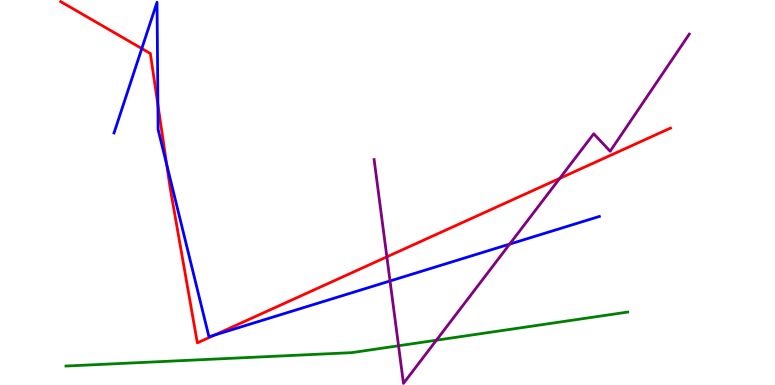[{'lines': ['blue', 'red'], 'intersections': [{'x': 1.83, 'y': 8.74}, {'x': 2.04, 'y': 7.28}, {'x': 2.15, 'y': 5.72}, {'x': 2.77, 'y': 1.3}]}, {'lines': ['green', 'red'], 'intersections': []}, {'lines': ['purple', 'red'], 'intersections': [{'x': 4.99, 'y': 3.33}, {'x': 7.22, 'y': 5.37}]}, {'lines': ['blue', 'green'], 'intersections': []}, {'lines': ['blue', 'purple'], 'intersections': [{'x': 5.03, 'y': 2.7}, {'x': 6.58, 'y': 3.66}]}, {'lines': ['green', 'purple'], 'intersections': [{'x': 5.14, 'y': 1.02}, {'x': 5.63, 'y': 1.16}]}]